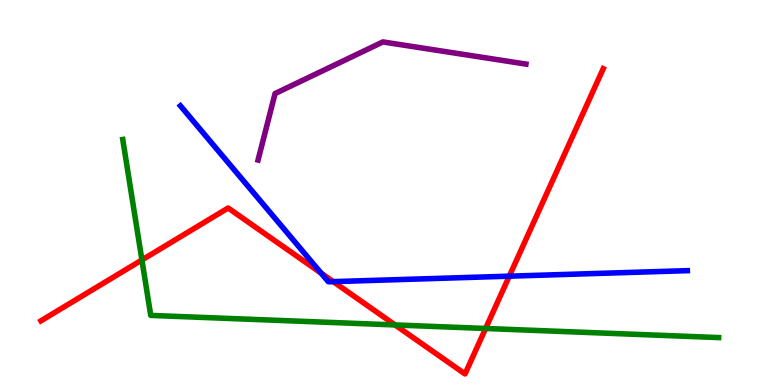[{'lines': ['blue', 'red'], 'intersections': [{'x': 4.14, 'y': 2.9}, {'x': 4.3, 'y': 2.68}, {'x': 6.57, 'y': 2.83}]}, {'lines': ['green', 'red'], 'intersections': [{'x': 1.83, 'y': 3.25}, {'x': 5.1, 'y': 1.56}, {'x': 6.27, 'y': 1.47}]}, {'lines': ['purple', 'red'], 'intersections': []}, {'lines': ['blue', 'green'], 'intersections': []}, {'lines': ['blue', 'purple'], 'intersections': []}, {'lines': ['green', 'purple'], 'intersections': []}]